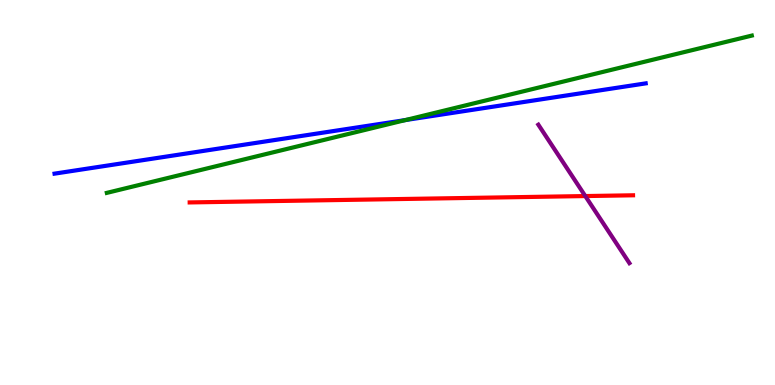[{'lines': ['blue', 'red'], 'intersections': []}, {'lines': ['green', 'red'], 'intersections': []}, {'lines': ['purple', 'red'], 'intersections': [{'x': 7.55, 'y': 4.91}]}, {'lines': ['blue', 'green'], 'intersections': [{'x': 5.23, 'y': 6.88}]}, {'lines': ['blue', 'purple'], 'intersections': []}, {'lines': ['green', 'purple'], 'intersections': []}]